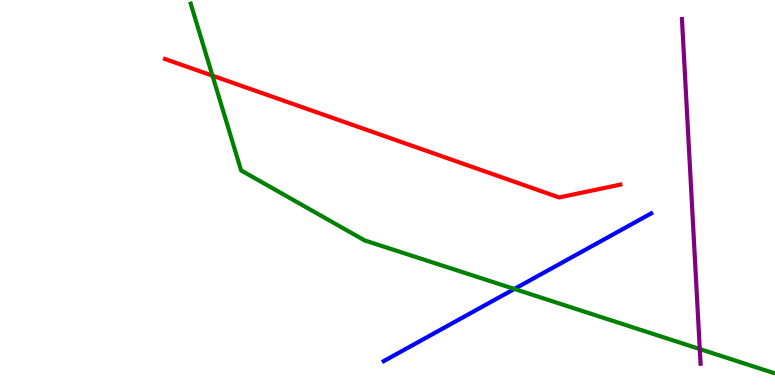[{'lines': ['blue', 'red'], 'intersections': []}, {'lines': ['green', 'red'], 'intersections': [{'x': 2.74, 'y': 8.03}]}, {'lines': ['purple', 'red'], 'intersections': []}, {'lines': ['blue', 'green'], 'intersections': [{'x': 6.64, 'y': 2.49}]}, {'lines': ['blue', 'purple'], 'intersections': []}, {'lines': ['green', 'purple'], 'intersections': [{'x': 9.03, 'y': 0.934}]}]